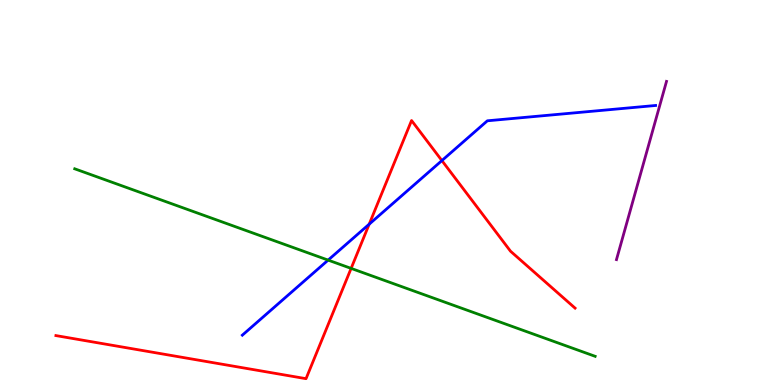[{'lines': ['blue', 'red'], 'intersections': [{'x': 4.76, 'y': 4.18}, {'x': 5.7, 'y': 5.83}]}, {'lines': ['green', 'red'], 'intersections': [{'x': 4.53, 'y': 3.03}]}, {'lines': ['purple', 'red'], 'intersections': []}, {'lines': ['blue', 'green'], 'intersections': [{'x': 4.23, 'y': 3.24}]}, {'lines': ['blue', 'purple'], 'intersections': []}, {'lines': ['green', 'purple'], 'intersections': []}]